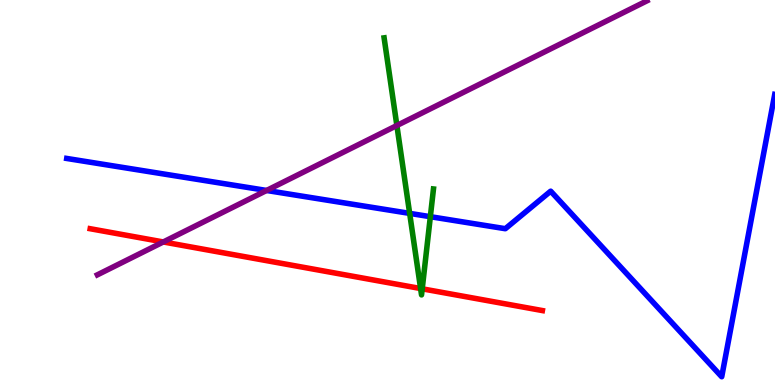[{'lines': ['blue', 'red'], 'intersections': []}, {'lines': ['green', 'red'], 'intersections': [{'x': 5.43, 'y': 2.51}, {'x': 5.45, 'y': 2.5}]}, {'lines': ['purple', 'red'], 'intersections': [{'x': 2.11, 'y': 3.72}]}, {'lines': ['blue', 'green'], 'intersections': [{'x': 5.29, 'y': 4.46}, {'x': 5.55, 'y': 4.37}]}, {'lines': ['blue', 'purple'], 'intersections': [{'x': 3.44, 'y': 5.05}]}, {'lines': ['green', 'purple'], 'intersections': [{'x': 5.12, 'y': 6.74}]}]